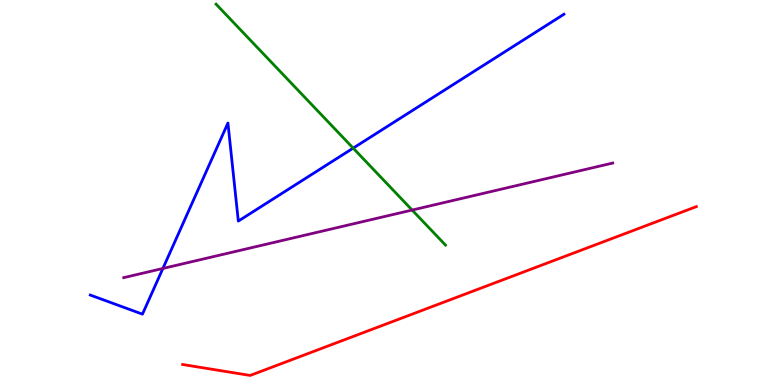[{'lines': ['blue', 'red'], 'intersections': []}, {'lines': ['green', 'red'], 'intersections': []}, {'lines': ['purple', 'red'], 'intersections': []}, {'lines': ['blue', 'green'], 'intersections': [{'x': 4.56, 'y': 6.15}]}, {'lines': ['blue', 'purple'], 'intersections': [{'x': 2.1, 'y': 3.03}]}, {'lines': ['green', 'purple'], 'intersections': [{'x': 5.32, 'y': 4.54}]}]